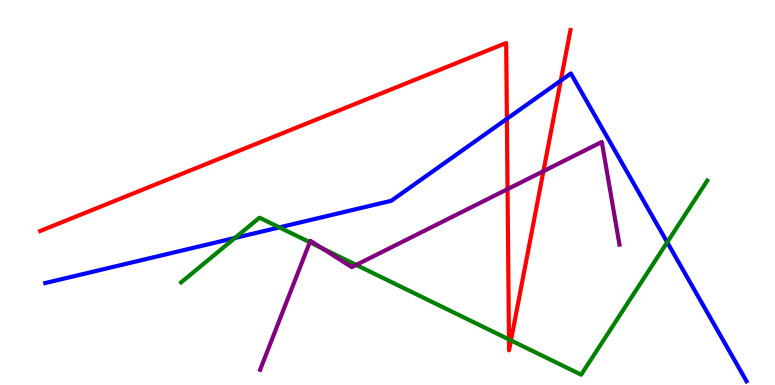[{'lines': ['blue', 'red'], 'intersections': [{'x': 6.54, 'y': 6.91}, {'x': 7.24, 'y': 7.91}]}, {'lines': ['green', 'red'], 'intersections': [{'x': 6.57, 'y': 1.18}, {'x': 6.59, 'y': 1.16}]}, {'lines': ['purple', 'red'], 'intersections': [{'x': 6.55, 'y': 5.09}, {'x': 7.01, 'y': 5.55}]}, {'lines': ['blue', 'green'], 'intersections': [{'x': 3.03, 'y': 3.82}, {'x': 3.6, 'y': 4.09}, {'x': 8.61, 'y': 3.71}]}, {'lines': ['blue', 'purple'], 'intersections': []}, {'lines': ['green', 'purple'], 'intersections': [{'x': 4.0, 'y': 3.71}, {'x': 4.15, 'y': 3.55}, {'x': 4.6, 'y': 3.12}]}]